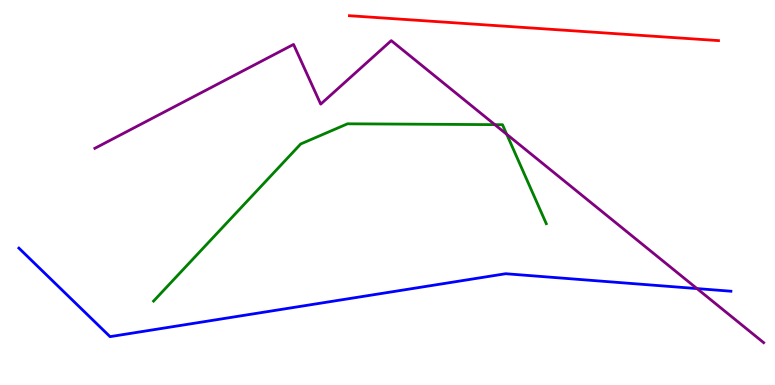[{'lines': ['blue', 'red'], 'intersections': []}, {'lines': ['green', 'red'], 'intersections': []}, {'lines': ['purple', 'red'], 'intersections': []}, {'lines': ['blue', 'green'], 'intersections': []}, {'lines': ['blue', 'purple'], 'intersections': [{'x': 8.99, 'y': 2.5}]}, {'lines': ['green', 'purple'], 'intersections': [{'x': 6.38, 'y': 6.76}, {'x': 6.54, 'y': 6.51}]}]